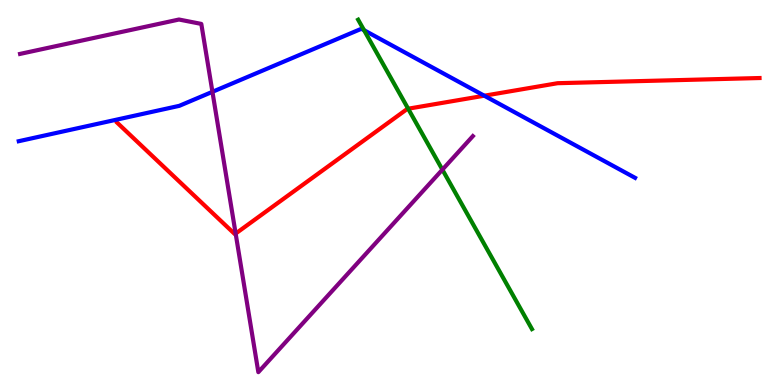[{'lines': ['blue', 'red'], 'intersections': [{'x': 6.25, 'y': 7.51}]}, {'lines': ['green', 'red'], 'intersections': [{'x': 5.27, 'y': 7.18}]}, {'lines': ['purple', 'red'], 'intersections': [{'x': 3.04, 'y': 3.93}]}, {'lines': ['blue', 'green'], 'intersections': [{'x': 4.7, 'y': 9.22}]}, {'lines': ['blue', 'purple'], 'intersections': [{'x': 2.74, 'y': 7.62}]}, {'lines': ['green', 'purple'], 'intersections': [{'x': 5.71, 'y': 5.59}]}]